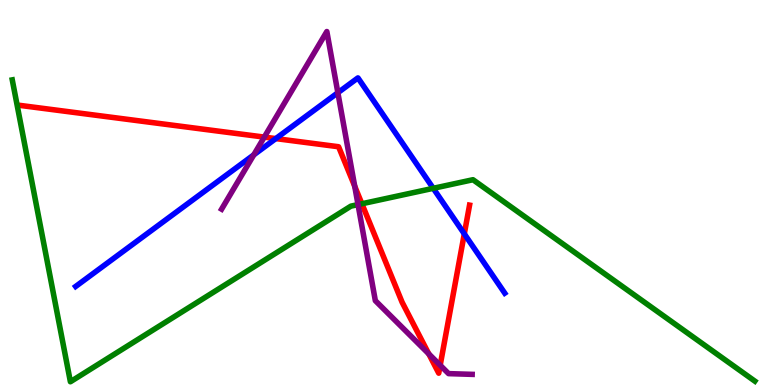[{'lines': ['blue', 'red'], 'intersections': [{'x': 3.56, 'y': 6.4}, {'x': 5.99, 'y': 3.93}]}, {'lines': ['green', 'red'], 'intersections': [{'x': 4.67, 'y': 4.71}]}, {'lines': ['purple', 'red'], 'intersections': [{'x': 3.41, 'y': 6.44}, {'x': 4.58, 'y': 5.16}, {'x': 5.53, 'y': 0.808}, {'x': 5.68, 'y': 0.513}]}, {'lines': ['blue', 'green'], 'intersections': [{'x': 5.59, 'y': 5.11}]}, {'lines': ['blue', 'purple'], 'intersections': [{'x': 3.27, 'y': 5.98}, {'x': 4.36, 'y': 7.59}]}, {'lines': ['green', 'purple'], 'intersections': [{'x': 4.62, 'y': 4.69}]}]